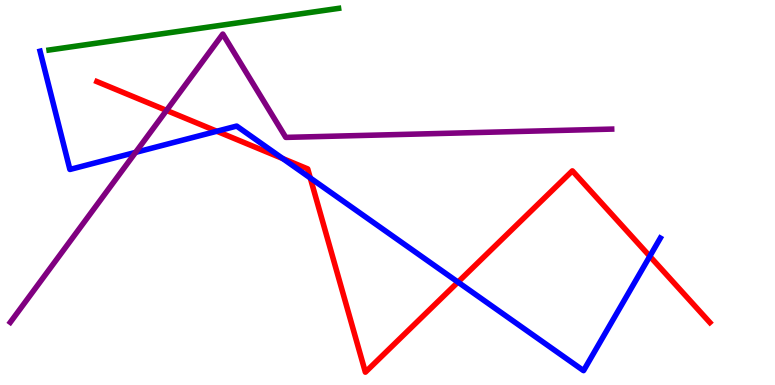[{'lines': ['blue', 'red'], 'intersections': [{'x': 2.8, 'y': 6.59}, {'x': 3.65, 'y': 5.88}, {'x': 4.0, 'y': 5.38}, {'x': 5.91, 'y': 2.67}, {'x': 8.38, 'y': 3.34}]}, {'lines': ['green', 'red'], 'intersections': []}, {'lines': ['purple', 'red'], 'intersections': [{'x': 2.15, 'y': 7.13}]}, {'lines': ['blue', 'green'], 'intersections': []}, {'lines': ['blue', 'purple'], 'intersections': [{'x': 1.75, 'y': 6.04}]}, {'lines': ['green', 'purple'], 'intersections': []}]